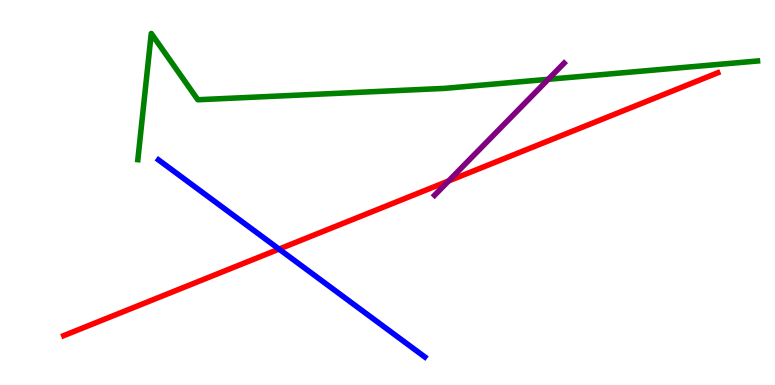[{'lines': ['blue', 'red'], 'intersections': [{'x': 3.6, 'y': 3.53}]}, {'lines': ['green', 'red'], 'intersections': []}, {'lines': ['purple', 'red'], 'intersections': [{'x': 5.79, 'y': 5.3}]}, {'lines': ['blue', 'green'], 'intersections': []}, {'lines': ['blue', 'purple'], 'intersections': []}, {'lines': ['green', 'purple'], 'intersections': [{'x': 7.07, 'y': 7.94}]}]